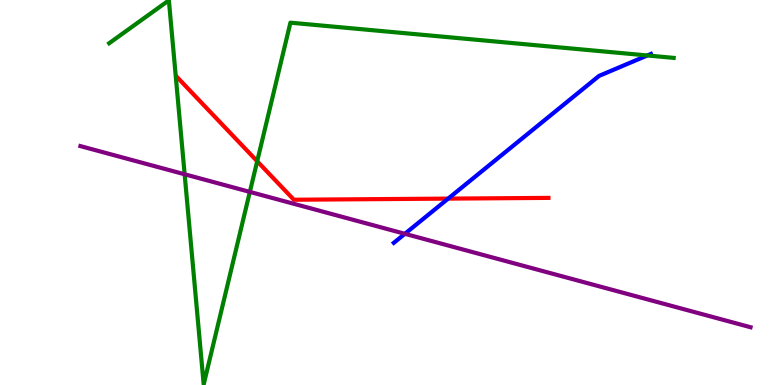[{'lines': ['blue', 'red'], 'intersections': [{'x': 5.78, 'y': 4.84}]}, {'lines': ['green', 'red'], 'intersections': [{'x': 3.32, 'y': 5.81}]}, {'lines': ['purple', 'red'], 'intersections': []}, {'lines': ['blue', 'green'], 'intersections': [{'x': 8.35, 'y': 8.56}]}, {'lines': ['blue', 'purple'], 'intersections': [{'x': 5.22, 'y': 3.93}]}, {'lines': ['green', 'purple'], 'intersections': [{'x': 2.38, 'y': 5.47}, {'x': 3.22, 'y': 5.02}]}]